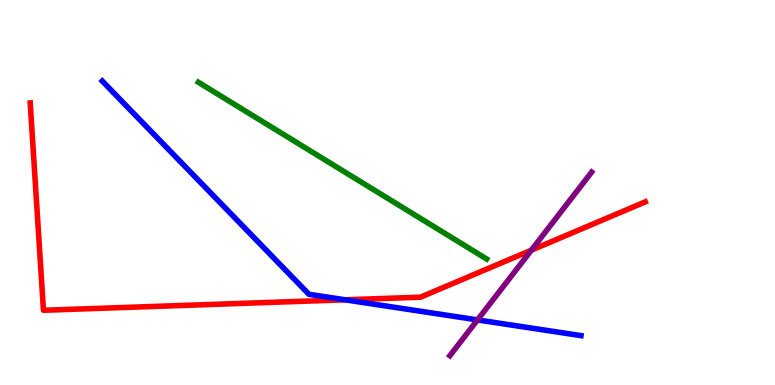[{'lines': ['blue', 'red'], 'intersections': [{'x': 4.45, 'y': 2.21}]}, {'lines': ['green', 'red'], 'intersections': []}, {'lines': ['purple', 'red'], 'intersections': [{'x': 6.86, 'y': 3.5}]}, {'lines': ['blue', 'green'], 'intersections': []}, {'lines': ['blue', 'purple'], 'intersections': [{'x': 6.16, 'y': 1.69}]}, {'lines': ['green', 'purple'], 'intersections': []}]